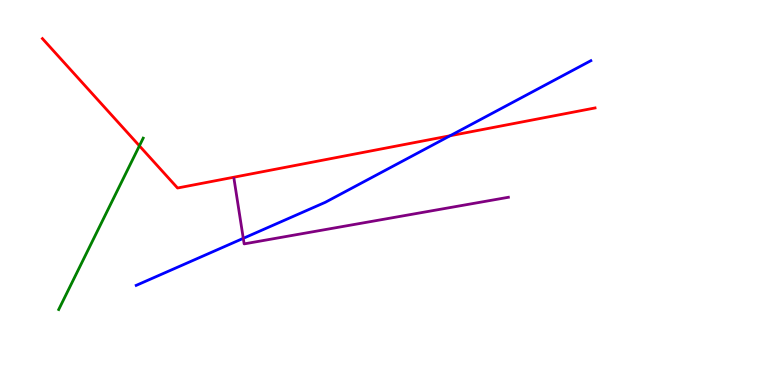[{'lines': ['blue', 'red'], 'intersections': [{'x': 5.81, 'y': 6.47}]}, {'lines': ['green', 'red'], 'intersections': [{'x': 1.8, 'y': 6.21}]}, {'lines': ['purple', 'red'], 'intersections': []}, {'lines': ['blue', 'green'], 'intersections': []}, {'lines': ['blue', 'purple'], 'intersections': [{'x': 3.14, 'y': 3.81}]}, {'lines': ['green', 'purple'], 'intersections': []}]